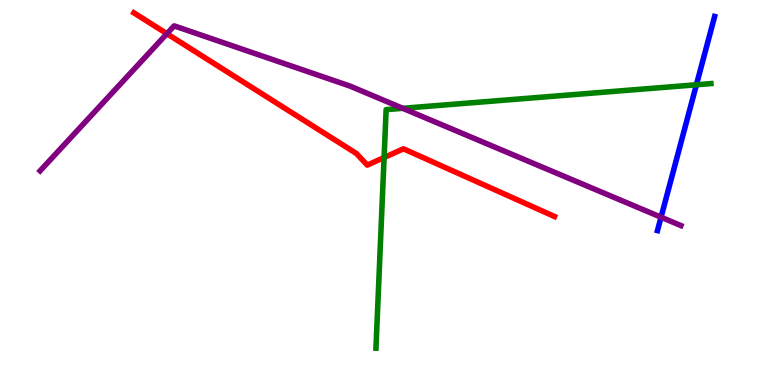[{'lines': ['blue', 'red'], 'intersections': []}, {'lines': ['green', 'red'], 'intersections': [{'x': 4.96, 'y': 5.91}]}, {'lines': ['purple', 'red'], 'intersections': [{'x': 2.15, 'y': 9.12}]}, {'lines': ['blue', 'green'], 'intersections': [{'x': 8.99, 'y': 7.8}]}, {'lines': ['blue', 'purple'], 'intersections': [{'x': 8.53, 'y': 4.36}]}, {'lines': ['green', 'purple'], 'intersections': [{'x': 5.2, 'y': 7.19}]}]